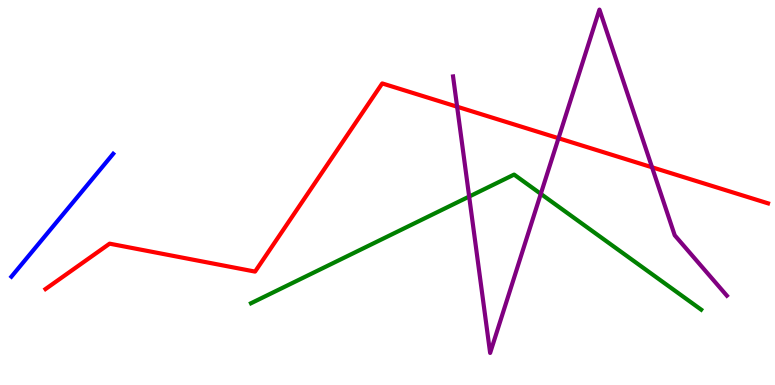[{'lines': ['blue', 'red'], 'intersections': []}, {'lines': ['green', 'red'], 'intersections': []}, {'lines': ['purple', 'red'], 'intersections': [{'x': 5.9, 'y': 7.23}, {'x': 7.21, 'y': 6.41}, {'x': 8.41, 'y': 5.65}]}, {'lines': ['blue', 'green'], 'intersections': []}, {'lines': ['blue', 'purple'], 'intersections': []}, {'lines': ['green', 'purple'], 'intersections': [{'x': 6.05, 'y': 4.89}, {'x': 6.98, 'y': 4.96}]}]